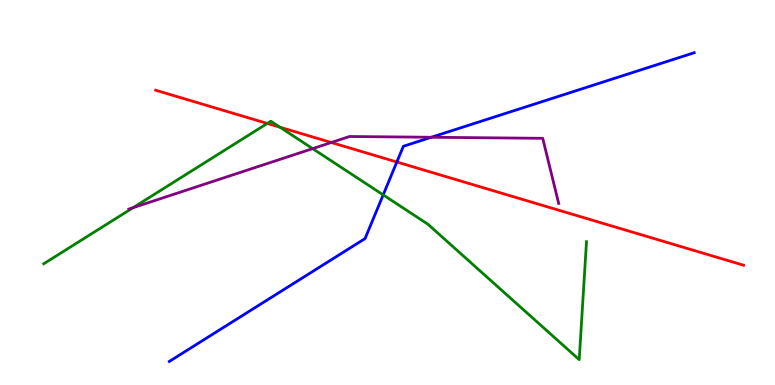[{'lines': ['blue', 'red'], 'intersections': [{'x': 5.12, 'y': 5.79}]}, {'lines': ['green', 'red'], 'intersections': [{'x': 3.45, 'y': 6.79}, {'x': 3.61, 'y': 6.7}]}, {'lines': ['purple', 'red'], 'intersections': [{'x': 4.27, 'y': 6.3}]}, {'lines': ['blue', 'green'], 'intersections': [{'x': 4.94, 'y': 4.94}]}, {'lines': ['blue', 'purple'], 'intersections': [{'x': 5.57, 'y': 6.43}]}, {'lines': ['green', 'purple'], 'intersections': [{'x': 1.72, 'y': 4.61}, {'x': 4.03, 'y': 6.14}]}]